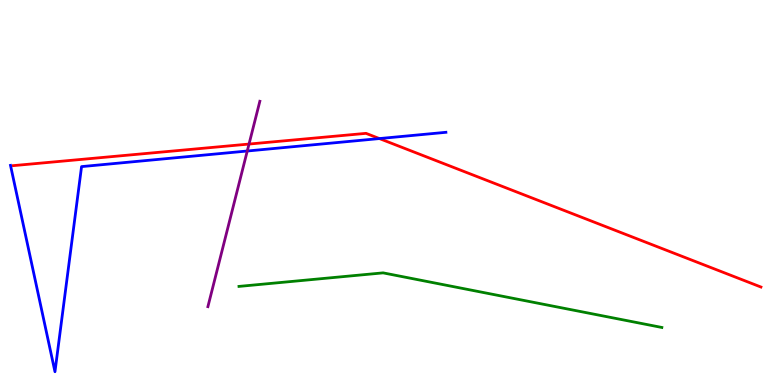[{'lines': ['blue', 'red'], 'intersections': [{'x': 4.9, 'y': 6.4}]}, {'lines': ['green', 'red'], 'intersections': []}, {'lines': ['purple', 'red'], 'intersections': [{'x': 3.21, 'y': 6.26}]}, {'lines': ['blue', 'green'], 'intersections': []}, {'lines': ['blue', 'purple'], 'intersections': [{'x': 3.19, 'y': 6.08}]}, {'lines': ['green', 'purple'], 'intersections': []}]